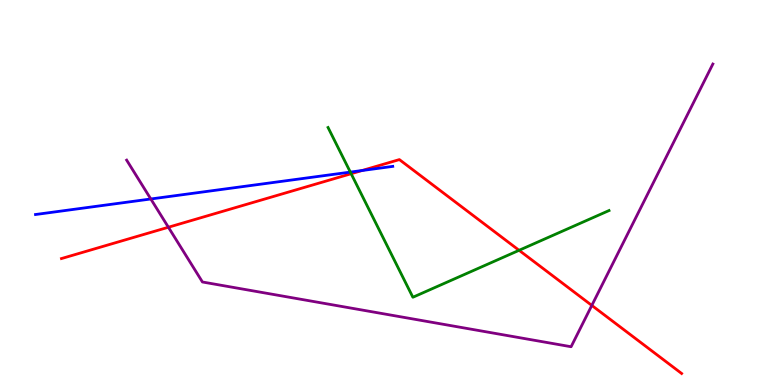[{'lines': ['blue', 'red'], 'intersections': [{'x': 4.67, 'y': 5.57}]}, {'lines': ['green', 'red'], 'intersections': [{'x': 4.53, 'y': 5.49}, {'x': 6.7, 'y': 3.5}]}, {'lines': ['purple', 'red'], 'intersections': [{'x': 2.17, 'y': 4.1}, {'x': 7.64, 'y': 2.07}]}, {'lines': ['blue', 'green'], 'intersections': [{'x': 4.52, 'y': 5.53}]}, {'lines': ['blue', 'purple'], 'intersections': [{'x': 1.95, 'y': 4.83}]}, {'lines': ['green', 'purple'], 'intersections': []}]